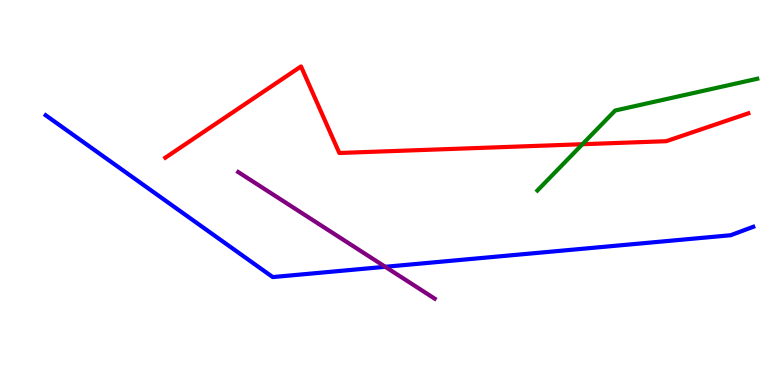[{'lines': ['blue', 'red'], 'intersections': []}, {'lines': ['green', 'red'], 'intersections': [{'x': 7.52, 'y': 6.25}]}, {'lines': ['purple', 'red'], 'intersections': []}, {'lines': ['blue', 'green'], 'intersections': []}, {'lines': ['blue', 'purple'], 'intersections': [{'x': 4.97, 'y': 3.07}]}, {'lines': ['green', 'purple'], 'intersections': []}]